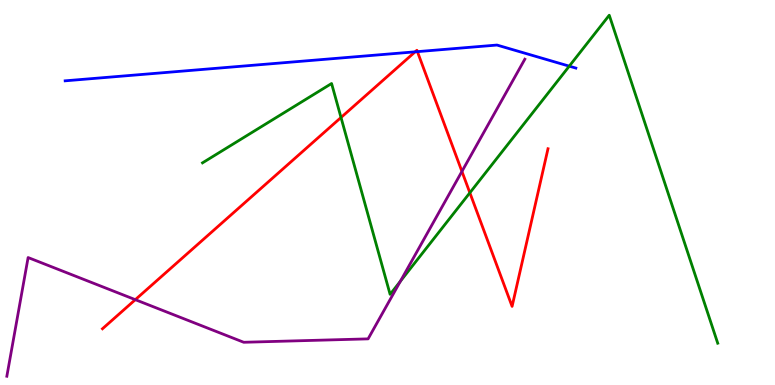[{'lines': ['blue', 'red'], 'intersections': [{'x': 5.36, 'y': 8.65}, {'x': 5.39, 'y': 8.66}]}, {'lines': ['green', 'red'], 'intersections': [{'x': 4.4, 'y': 6.95}, {'x': 6.06, 'y': 4.99}]}, {'lines': ['purple', 'red'], 'intersections': [{'x': 1.75, 'y': 2.22}, {'x': 5.96, 'y': 5.55}]}, {'lines': ['blue', 'green'], 'intersections': [{'x': 7.35, 'y': 8.28}]}, {'lines': ['blue', 'purple'], 'intersections': []}, {'lines': ['green', 'purple'], 'intersections': [{'x': 5.17, 'y': 2.69}]}]